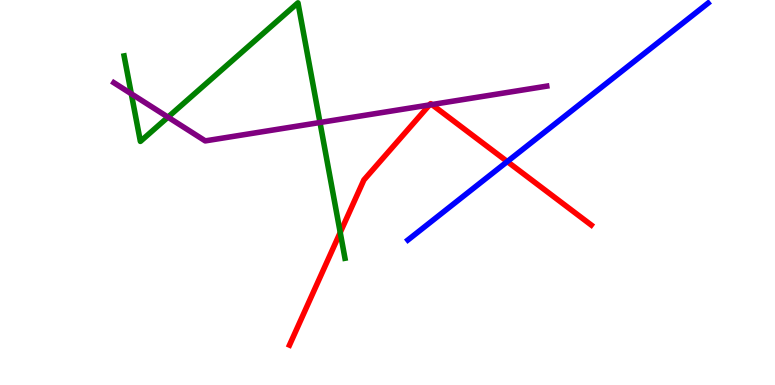[{'lines': ['blue', 'red'], 'intersections': [{'x': 6.55, 'y': 5.8}]}, {'lines': ['green', 'red'], 'intersections': [{'x': 4.39, 'y': 3.96}]}, {'lines': ['purple', 'red'], 'intersections': [{'x': 5.54, 'y': 7.27}, {'x': 5.57, 'y': 7.28}]}, {'lines': ['blue', 'green'], 'intersections': []}, {'lines': ['blue', 'purple'], 'intersections': []}, {'lines': ['green', 'purple'], 'intersections': [{'x': 1.69, 'y': 7.56}, {'x': 2.17, 'y': 6.96}, {'x': 4.13, 'y': 6.82}]}]